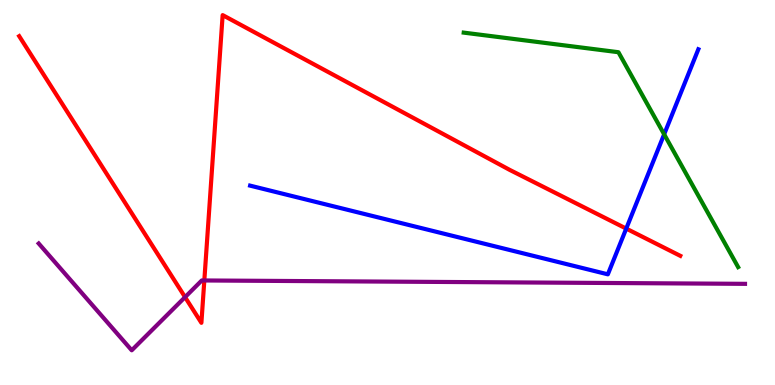[{'lines': ['blue', 'red'], 'intersections': [{'x': 8.08, 'y': 4.06}]}, {'lines': ['green', 'red'], 'intersections': []}, {'lines': ['purple', 'red'], 'intersections': [{'x': 2.39, 'y': 2.28}, {'x': 2.64, 'y': 2.72}]}, {'lines': ['blue', 'green'], 'intersections': [{'x': 8.57, 'y': 6.51}]}, {'lines': ['blue', 'purple'], 'intersections': []}, {'lines': ['green', 'purple'], 'intersections': []}]